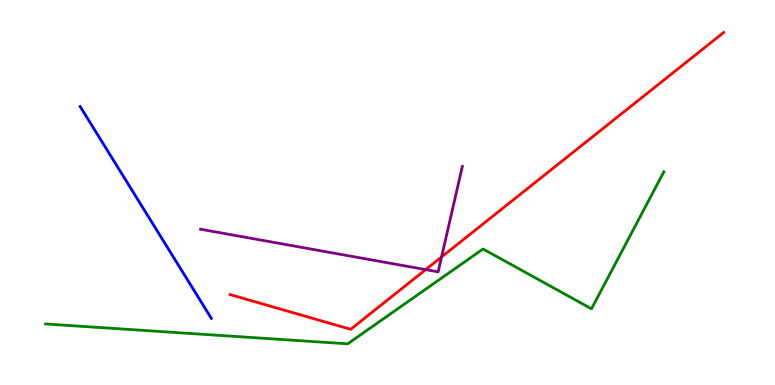[{'lines': ['blue', 'red'], 'intersections': []}, {'lines': ['green', 'red'], 'intersections': []}, {'lines': ['purple', 'red'], 'intersections': [{'x': 5.49, 'y': 3.0}, {'x': 5.7, 'y': 3.33}]}, {'lines': ['blue', 'green'], 'intersections': []}, {'lines': ['blue', 'purple'], 'intersections': []}, {'lines': ['green', 'purple'], 'intersections': []}]